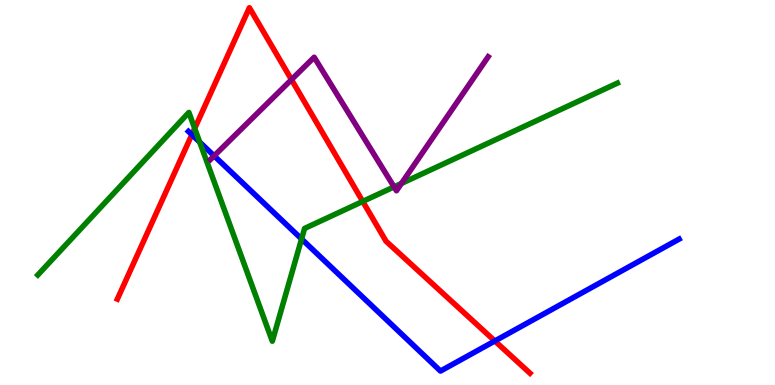[{'lines': ['blue', 'red'], 'intersections': [{'x': 2.48, 'y': 6.5}, {'x': 6.39, 'y': 1.14}]}, {'lines': ['green', 'red'], 'intersections': [{'x': 2.51, 'y': 6.66}, {'x': 4.68, 'y': 4.77}]}, {'lines': ['purple', 'red'], 'intersections': [{'x': 3.76, 'y': 7.93}]}, {'lines': ['blue', 'green'], 'intersections': [{'x': 2.58, 'y': 6.31}, {'x': 3.89, 'y': 3.79}]}, {'lines': ['blue', 'purple'], 'intersections': [{'x': 2.76, 'y': 5.95}]}, {'lines': ['green', 'purple'], 'intersections': [{'x': 5.08, 'y': 5.15}, {'x': 5.18, 'y': 5.24}]}]